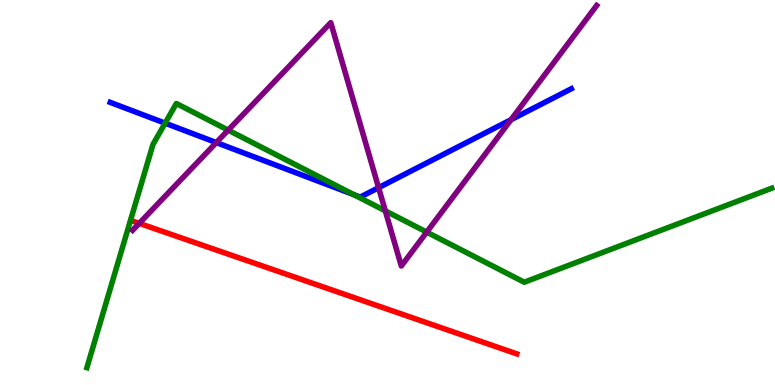[{'lines': ['blue', 'red'], 'intersections': []}, {'lines': ['green', 'red'], 'intersections': []}, {'lines': ['purple', 'red'], 'intersections': [{'x': 1.8, 'y': 4.2}]}, {'lines': ['blue', 'green'], 'intersections': [{'x': 2.13, 'y': 6.8}, {'x': 4.57, 'y': 4.94}]}, {'lines': ['blue', 'purple'], 'intersections': [{'x': 2.79, 'y': 6.3}, {'x': 4.89, 'y': 5.13}, {'x': 6.59, 'y': 6.89}]}, {'lines': ['green', 'purple'], 'intersections': [{'x': 2.94, 'y': 6.62}, {'x': 4.97, 'y': 4.52}, {'x': 5.51, 'y': 3.97}]}]